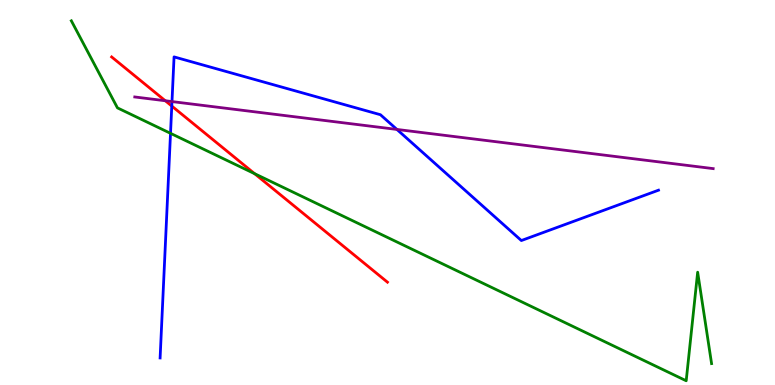[{'lines': ['blue', 'red'], 'intersections': [{'x': 2.22, 'y': 7.25}]}, {'lines': ['green', 'red'], 'intersections': [{'x': 3.28, 'y': 5.49}]}, {'lines': ['purple', 'red'], 'intersections': [{'x': 2.13, 'y': 7.38}]}, {'lines': ['blue', 'green'], 'intersections': [{'x': 2.2, 'y': 6.54}]}, {'lines': ['blue', 'purple'], 'intersections': [{'x': 2.22, 'y': 7.36}, {'x': 5.12, 'y': 6.64}]}, {'lines': ['green', 'purple'], 'intersections': []}]